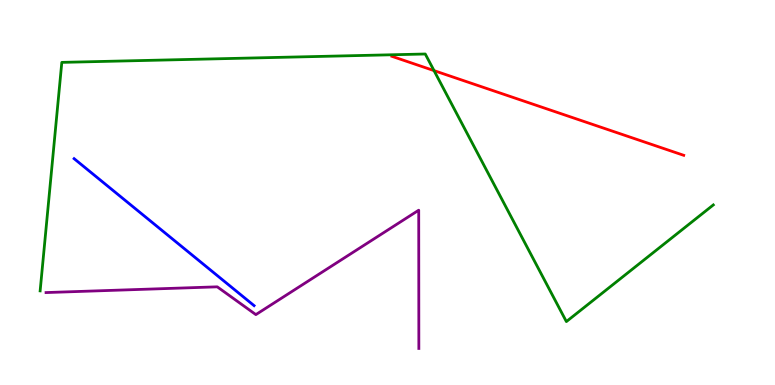[{'lines': ['blue', 'red'], 'intersections': []}, {'lines': ['green', 'red'], 'intersections': [{'x': 5.6, 'y': 8.17}]}, {'lines': ['purple', 'red'], 'intersections': []}, {'lines': ['blue', 'green'], 'intersections': []}, {'lines': ['blue', 'purple'], 'intersections': []}, {'lines': ['green', 'purple'], 'intersections': []}]